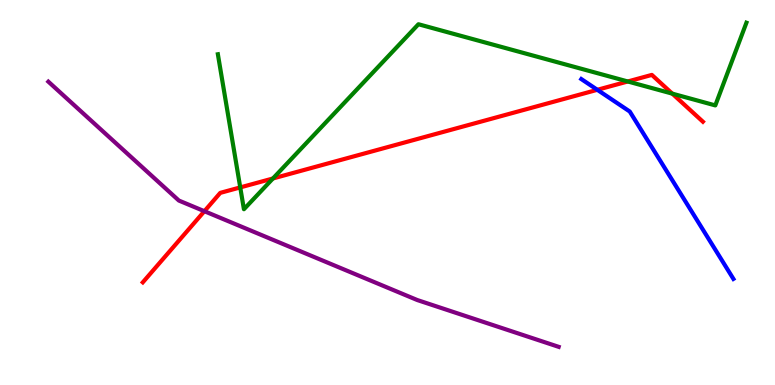[{'lines': ['blue', 'red'], 'intersections': [{'x': 7.71, 'y': 7.67}]}, {'lines': ['green', 'red'], 'intersections': [{'x': 3.1, 'y': 5.13}, {'x': 3.52, 'y': 5.36}, {'x': 8.1, 'y': 7.88}, {'x': 8.67, 'y': 7.57}]}, {'lines': ['purple', 'red'], 'intersections': [{'x': 2.64, 'y': 4.51}]}, {'lines': ['blue', 'green'], 'intersections': []}, {'lines': ['blue', 'purple'], 'intersections': []}, {'lines': ['green', 'purple'], 'intersections': []}]